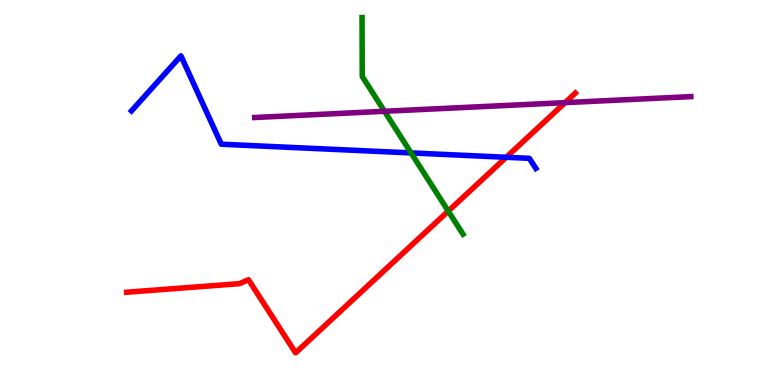[{'lines': ['blue', 'red'], 'intersections': [{'x': 6.53, 'y': 5.91}]}, {'lines': ['green', 'red'], 'intersections': [{'x': 5.78, 'y': 4.52}]}, {'lines': ['purple', 'red'], 'intersections': [{'x': 7.29, 'y': 7.33}]}, {'lines': ['blue', 'green'], 'intersections': [{'x': 5.3, 'y': 6.03}]}, {'lines': ['blue', 'purple'], 'intersections': []}, {'lines': ['green', 'purple'], 'intersections': [{'x': 4.96, 'y': 7.11}]}]